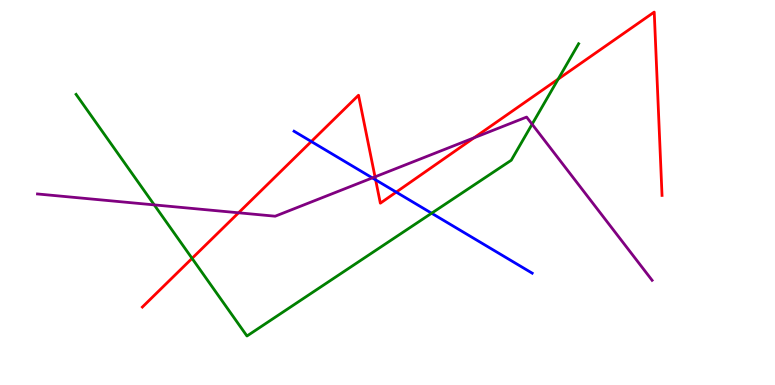[{'lines': ['blue', 'red'], 'intersections': [{'x': 4.02, 'y': 6.32}, {'x': 4.85, 'y': 5.33}, {'x': 5.11, 'y': 5.01}]}, {'lines': ['green', 'red'], 'intersections': [{'x': 2.48, 'y': 3.29}, {'x': 7.2, 'y': 7.95}]}, {'lines': ['purple', 'red'], 'intersections': [{'x': 3.08, 'y': 4.47}, {'x': 4.84, 'y': 5.41}, {'x': 6.12, 'y': 6.42}]}, {'lines': ['blue', 'green'], 'intersections': [{'x': 5.57, 'y': 4.46}]}, {'lines': ['blue', 'purple'], 'intersections': [{'x': 4.8, 'y': 5.38}]}, {'lines': ['green', 'purple'], 'intersections': [{'x': 1.99, 'y': 4.68}, {'x': 6.87, 'y': 6.77}]}]